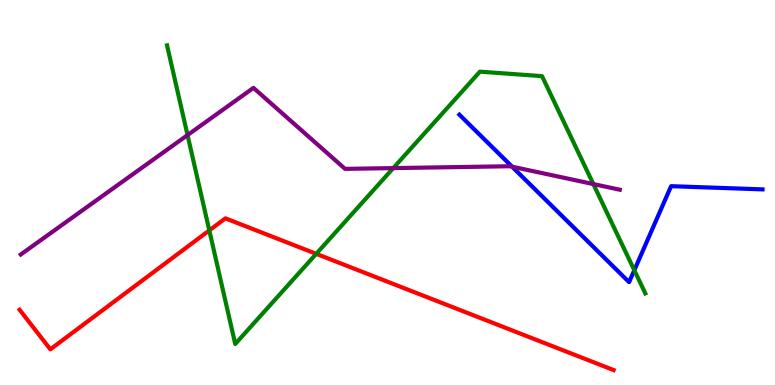[{'lines': ['blue', 'red'], 'intersections': []}, {'lines': ['green', 'red'], 'intersections': [{'x': 2.7, 'y': 4.02}, {'x': 4.08, 'y': 3.41}]}, {'lines': ['purple', 'red'], 'intersections': []}, {'lines': ['blue', 'green'], 'intersections': [{'x': 8.18, 'y': 2.98}]}, {'lines': ['blue', 'purple'], 'intersections': [{'x': 6.61, 'y': 5.67}]}, {'lines': ['green', 'purple'], 'intersections': [{'x': 2.42, 'y': 6.49}, {'x': 5.07, 'y': 5.63}, {'x': 7.66, 'y': 5.22}]}]